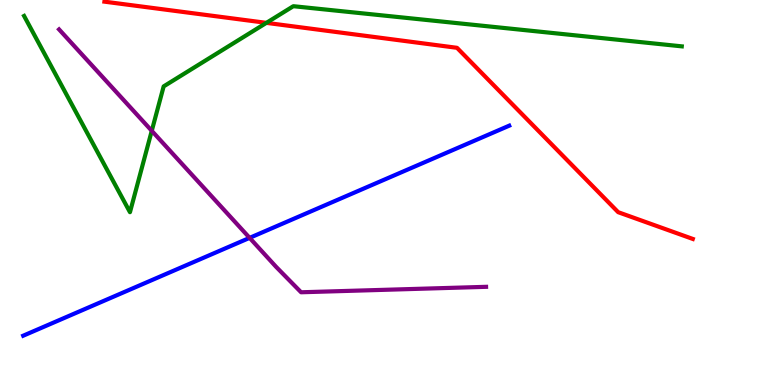[{'lines': ['blue', 'red'], 'intersections': []}, {'lines': ['green', 'red'], 'intersections': [{'x': 3.44, 'y': 9.41}]}, {'lines': ['purple', 'red'], 'intersections': []}, {'lines': ['blue', 'green'], 'intersections': []}, {'lines': ['blue', 'purple'], 'intersections': [{'x': 3.22, 'y': 3.82}]}, {'lines': ['green', 'purple'], 'intersections': [{'x': 1.96, 'y': 6.6}]}]